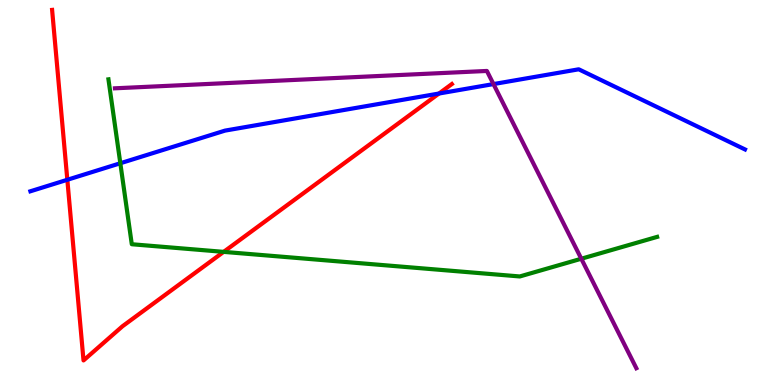[{'lines': ['blue', 'red'], 'intersections': [{'x': 0.869, 'y': 5.33}, {'x': 5.66, 'y': 7.57}]}, {'lines': ['green', 'red'], 'intersections': [{'x': 2.89, 'y': 3.46}]}, {'lines': ['purple', 'red'], 'intersections': []}, {'lines': ['blue', 'green'], 'intersections': [{'x': 1.55, 'y': 5.76}]}, {'lines': ['blue', 'purple'], 'intersections': [{'x': 6.37, 'y': 7.82}]}, {'lines': ['green', 'purple'], 'intersections': [{'x': 7.5, 'y': 3.28}]}]